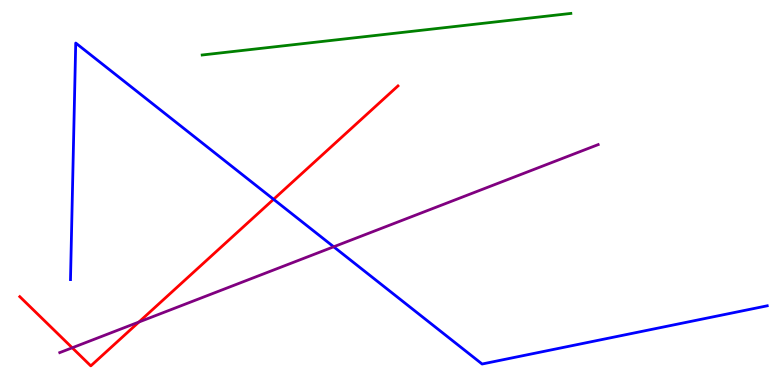[{'lines': ['blue', 'red'], 'intersections': [{'x': 3.53, 'y': 4.82}]}, {'lines': ['green', 'red'], 'intersections': []}, {'lines': ['purple', 'red'], 'intersections': [{'x': 0.932, 'y': 0.967}, {'x': 1.79, 'y': 1.64}]}, {'lines': ['blue', 'green'], 'intersections': []}, {'lines': ['blue', 'purple'], 'intersections': [{'x': 4.31, 'y': 3.59}]}, {'lines': ['green', 'purple'], 'intersections': []}]